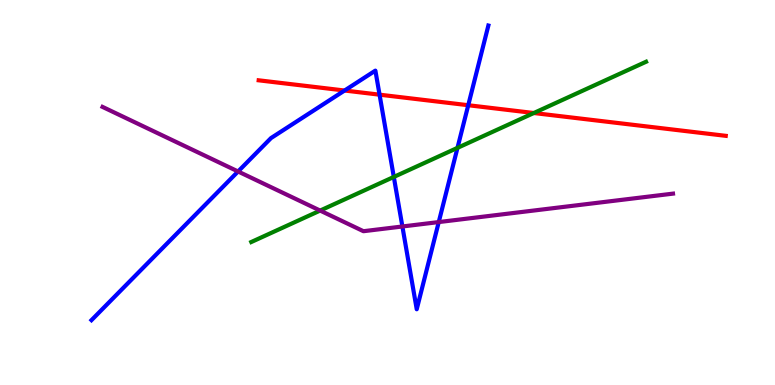[{'lines': ['blue', 'red'], 'intersections': [{'x': 4.45, 'y': 7.65}, {'x': 4.9, 'y': 7.54}, {'x': 6.04, 'y': 7.27}]}, {'lines': ['green', 'red'], 'intersections': [{'x': 6.89, 'y': 7.06}]}, {'lines': ['purple', 'red'], 'intersections': []}, {'lines': ['blue', 'green'], 'intersections': [{'x': 5.08, 'y': 5.4}, {'x': 5.9, 'y': 6.16}]}, {'lines': ['blue', 'purple'], 'intersections': [{'x': 3.07, 'y': 5.55}, {'x': 5.19, 'y': 4.12}, {'x': 5.66, 'y': 4.23}]}, {'lines': ['green', 'purple'], 'intersections': [{'x': 4.13, 'y': 4.53}]}]